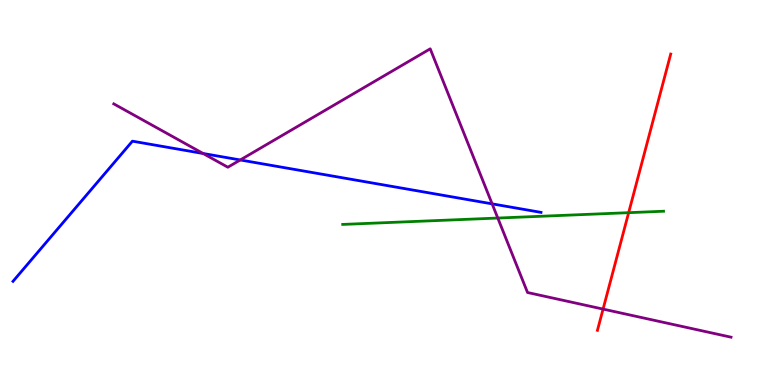[{'lines': ['blue', 'red'], 'intersections': []}, {'lines': ['green', 'red'], 'intersections': [{'x': 8.11, 'y': 4.48}]}, {'lines': ['purple', 'red'], 'intersections': [{'x': 7.78, 'y': 1.97}]}, {'lines': ['blue', 'green'], 'intersections': []}, {'lines': ['blue', 'purple'], 'intersections': [{'x': 2.62, 'y': 6.01}, {'x': 3.1, 'y': 5.85}, {'x': 6.35, 'y': 4.7}]}, {'lines': ['green', 'purple'], 'intersections': [{'x': 6.42, 'y': 4.34}]}]